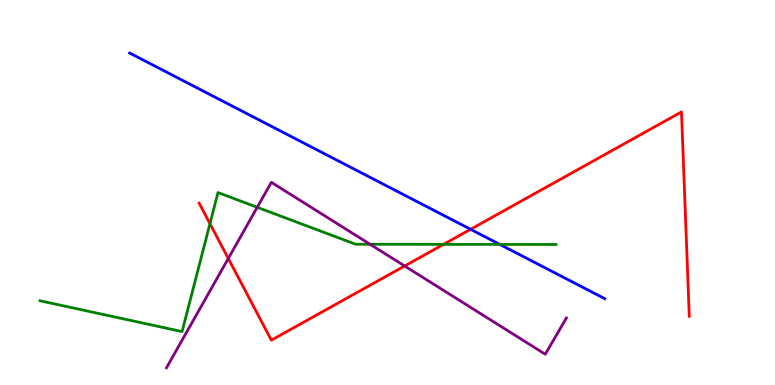[{'lines': ['blue', 'red'], 'intersections': [{'x': 6.07, 'y': 4.04}]}, {'lines': ['green', 'red'], 'intersections': [{'x': 2.71, 'y': 4.19}, {'x': 5.72, 'y': 3.65}]}, {'lines': ['purple', 'red'], 'intersections': [{'x': 2.95, 'y': 3.29}, {'x': 5.22, 'y': 3.09}]}, {'lines': ['blue', 'green'], 'intersections': [{'x': 6.45, 'y': 3.65}]}, {'lines': ['blue', 'purple'], 'intersections': []}, {'lines': ['green', 'purple'], 'intersections': [{'x': 3.32, 'y': 4.62}, {'x': 4.77, 'y': 3.66}]}]